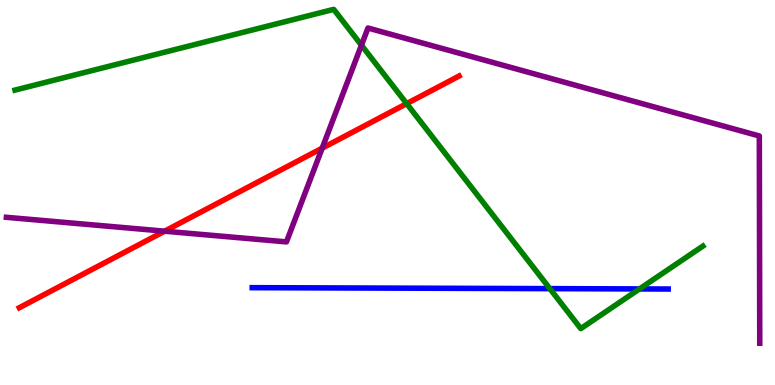[{'lines': ['blue', 'red'], 'intersections': []}, {'lines': ['green', 'red'], 'intersections': [{'x': 5.25, 'y': 7.31}]}, {'lines': ['purple', 'red'], 'intersections': [{'x': 2.12, 'y': 4.0}, {'x': 4.16, 'y': 6.15}]}, {'lines': ['blue', 'green'], 'intersections': [{'x': 7.09, 'y': 2.5}, {'x': 8.25, 'y': 2.5}]}, {'lines': ['blue', 'purple'], 'intersections': []}, {'lines': ['green', 'purple'], 'intersections': [{'x': 4.66, 'y': 8.83}]}]